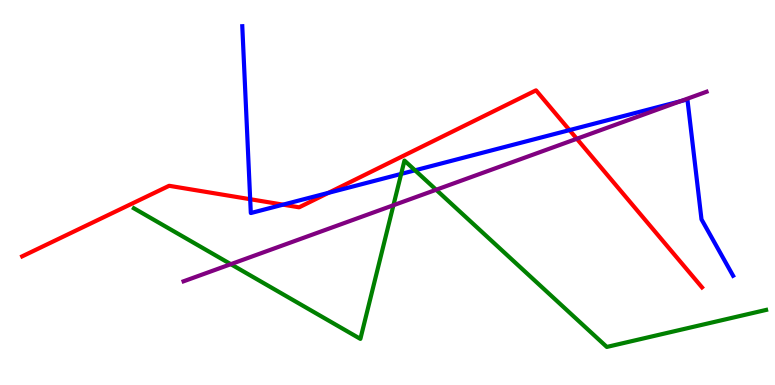[{'lines': ['blue', 'red'], 'intersections': [{'x': 3.23, 'y': 4.83}, {'x': 3.65, 'y': 4.68}, {'x': 4.24, 'y': 4.99}, {'x': 7.35, 'y': 6.62}]}, {'lines': ['green', 'red'], 'intersections': []}, {'lines': ['purple', 'red'], 'intersections': [{'x': 7.44, 'y': 6.4}]}, {'lines': ['blue', 'green'], 'intersections': [{'x': 5.18, 'y': 5.48}, {'x': 5.36, 'y': 5.58}]}, {'lines': ['blue', 'purple'], 'intersections': [{'x': 8.78, 'y': 7.37}]}, {'lines': ['green', 'purple'], 'intersections': [{'x': 2.98, 'y': 3.14}, {'x': 5.08, 'y': 4.67}, {'x': 5.63, 'y': 5.07}]}]